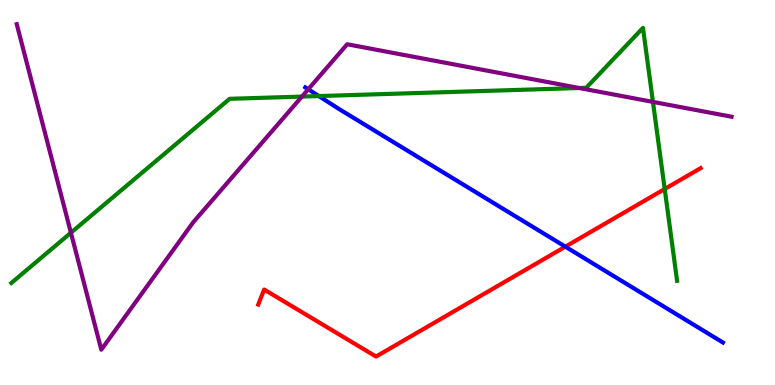[{'lines': ['blue', 'red'], 'intersections': [{'x': 7.29, 'y': 3.59}]}, {'lines': ['green', 'red'], 'intersections': [{'x': 8.58, 'y': 5.09}]}, {'lines': ['purple', 'red'], 'intersections': []}, {'lines': ['blue', 'green'], 'intersections': [{'x': 4.11, 'y': 7.5}]}, {'lines': ['blue', 'purple'], 'intersections': [{'x': 3.98, 'y': 7.68}]}, {'lines': ['green', 'purple'], 'intersections': [{'x': 0.915, 'y': 3.95}, {'x': 3.9, 'y': 7.49}, {'x': 7.47, 'y': 7.71}, {'x': 8.43, 'y': 7.35}]}]